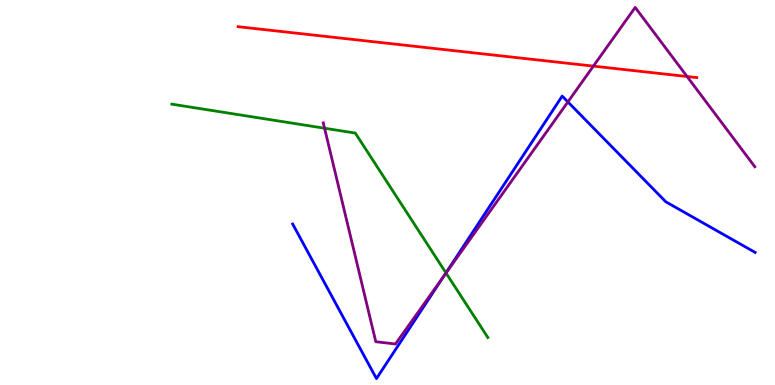[{'lines': ['blue', 'red'], 'intersections': []}, {'lines': ['green', 'red'], 'intersections': []}, {'lines': ['purple', 'red'], 'intersections': [{'x': 7.66, 'y': 8.28}, {'x': 8.87, 'y': 8.01}]}, {'lines': ['blue', 'green'], 'intersections': [{'x': 5.75, 'y': 2.91}]}, {'lines': ['blue', 'purple'], 'intersections': [{'x': 5.73, 'y': 2.83}, {'x': 7.33, 'y': 7.35}]}, {'lines': ['green', 'purple'], 'intersections': [{'x': 4.19, 'y': 6.67}, {'x': 5.76, 'y': 2.91}]}]